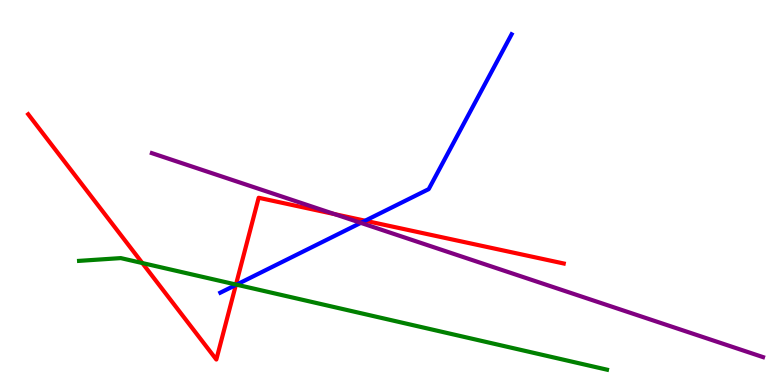[{'lines': ['blue', 'red'], 'intersections': [{'x': 3.04, 'y': 2.6}, {'x': 4.71, 'y': 4.27}]}, {'lines': ['green', 'red'], 'intersections': [{'x': 1.84, 'y': 3.17}, {'x': 3.04, 'y': 2.61}]}, {'lines': ['purple', 'red'], 'intersections': [{'x': 4.32, 'y': 4.44}]}, {'lines': ['blue', 'green'], 'intersections': [{'x': 3.05, 'y': 2.61}]}, {'lines': ['blue', 'purple'], 'intersections': [{'x': 4.66, 'y': 4.21}]}, {'lines': ['green', 'purple'], 'intersections': []}]